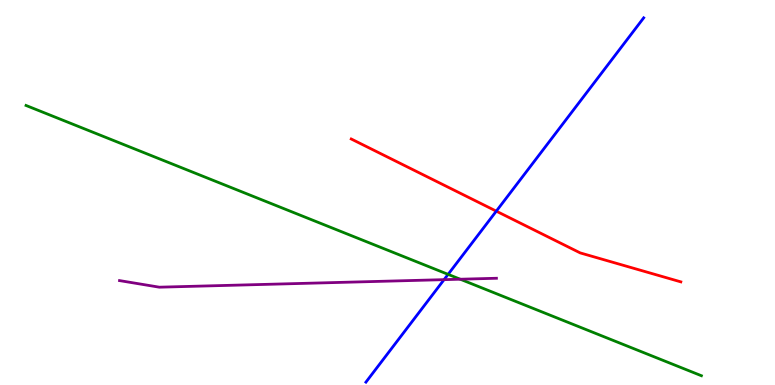[{'lines': ['blue', 'red'], 'intersections': [{'x': 6.4, 'y': 4.52}]}, {'lines': ['green', 'red'], 'intersections': []}, {'lines': ['purple', 'red'], 'intersections': []}, {'lines': ['blue', 'green'], 'intersections': [{'x': 5.78, 'y': 2.87}]}, {'lines': ['blue', 'purple'], 'intersections': [{'x': 5.73, 'y': 2.74}]}, {'lines': ['green', 'purple'], 'intersections': [{'x': 5.94, 'y': 2.75}]}]